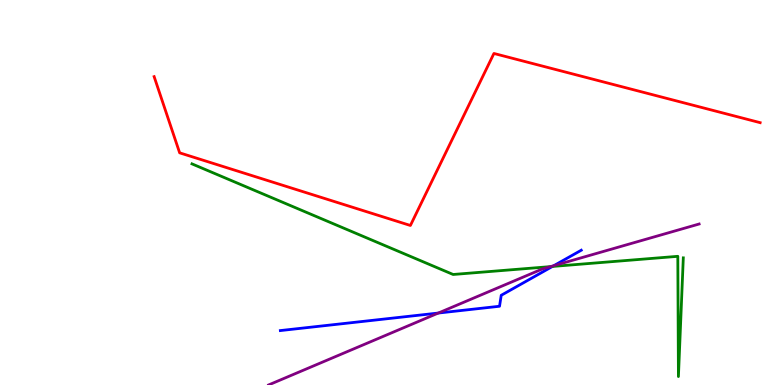[{'lines': ['blue', 'red'], 'intersections': []}, {'lines': ['green', 'red'], 'intersections': []}, {'lines': ['purple', 'red'], 'intersections': []}, {'lines': ['blue', 'green'], 'intersections': [{'x': 7.13, 'y': 3.08}]}, {'lines': ['blue', 'purple'], 'intersections': [{'x': 5.66, 'y': 1.87}, {'x': 7.15, 'y': 3.1}]}, {'lines': ['green', 'purple'], 'intersections': [{'x': 7.1, 'y': 3.08}]}]